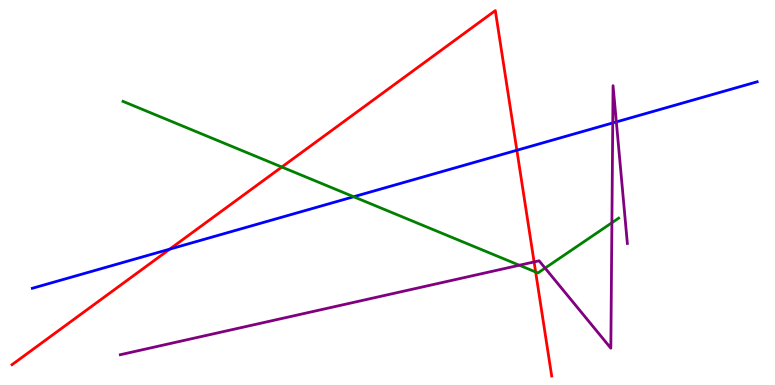[{'lines': ['blue', 'red'], 'intersections': [{'x': 2.19, 'y': 3.53}, {'x': 6.67, 'y': 6.1}]}, {'lines': ['green', 'red'], 'intersections': [{'x': 3.64, 'y': 5.66}, {'x': 6.91, 'y': 2.94}]}, {'lines': ['purple', 'red'], 'intersections': [{'x': 6.89, 'y': 3.2}]}, {'lines': ['blue', 'green'], 'intersections': [{'x': 4.56, 'y': 4.89}]}, {'lines': ['blue', 'purple'], 'intersections': [{'x': 7.91, 'y': 6.81}, {'x': 7.95, 'y': 6.83}]}, {'lines': ['green', 'purple'], 'intersections': [{'x': 6.7, 'y': 3.11}, {'x': 7.03, 'y': 3.04}, {'x': 7.9, 'y': 4.21}]}]